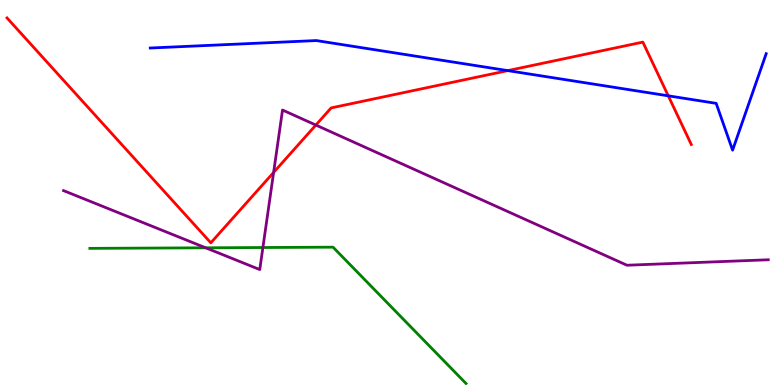[{'lines': ['blue', 'red'], 'intersections': [{'x': 6.55, 'y': 8.17}, {'x': 8.62, 'y': 7.51}]}, {'lines': ['green', 'red'], 'intersections': []}, {'lines': ['purple', 'red'], 'intersections': [{'x': 3.53, 'y': 5.52}, {'x': 4.08, 'y': 6.75}]}, {'lines': ['blue', 'green'], 'intersections': []}, {'lines': ['blue', 'purple'], 'intersections': []}, {'lines': ['green', 'purple'], 'intersections': [{'x': 2.65, 'y': 3.56}, {'x': 3.39, 'y': 3.57}]}]